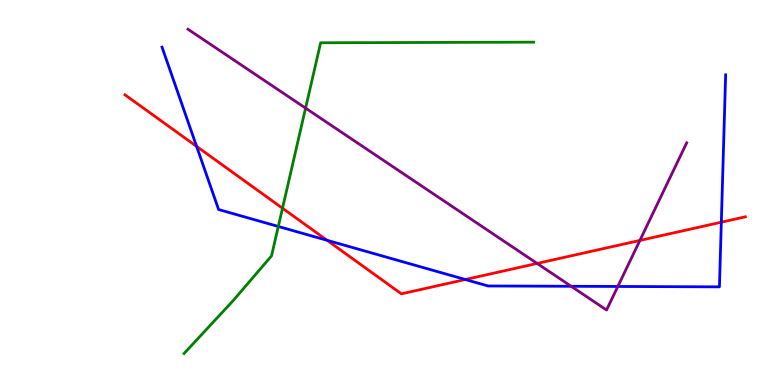[{'lines': ['blue', 'red'], 'intersections': [{'x': 2.54, 'y': 6.2}, {'x': 4.22, 'y': 3.76}, {'x': 6.0, 'y': 2.74}, {'x': 9.31, 'y': 4.23}]}, {'lines': ['green', 'red'], 'intersections': [{'x': 3.65, 'y': 4.59}]}, {'lines': ['purple', 'red'], 'intersections': [{'x': 6.93, 'y': 3.16}, {'x': 8.26, 'y': 3.76}]}, {'lines': ['blue', 'green'], 'intersections': [{'x': 3.59, 'y': 4.12}]}, {'lines': ['blue', 'purple'], 'intersections': [{'x': 7.37, 'y': 2.56}, {'x': 7.97, 'y': 2.56}]}, {'lines': ['green', 'purple'], 'intersections': [{'x': 3.94, 'y': 7.19}]}]